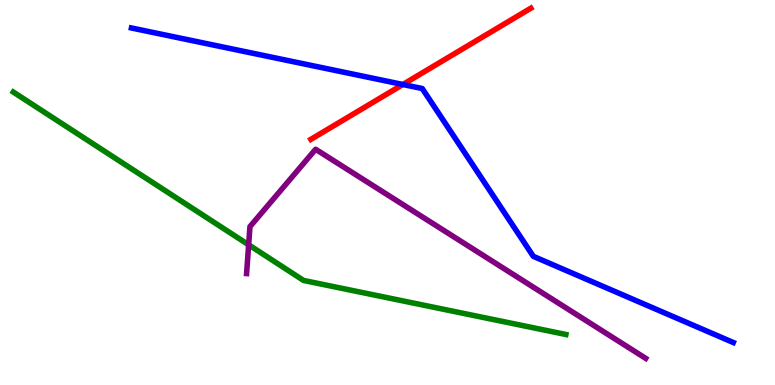[{'lines': ['blue', 'red'], 'intersections': [{'x': 5.2, 'y': 7.81}]}, {'lines': ['green', 'red'], 'intersections': []}, {'lines': ['purple', 'red'], 'intersections': []}, {'lines': ['blue', 'green'], 'intersections': []}, {'lines': ['blue', 'purple'], 'intersections': []}, {'lines': ['green', 'purple'], 'intersections': [{'x': 3.21, 'y': 3.64}]}]